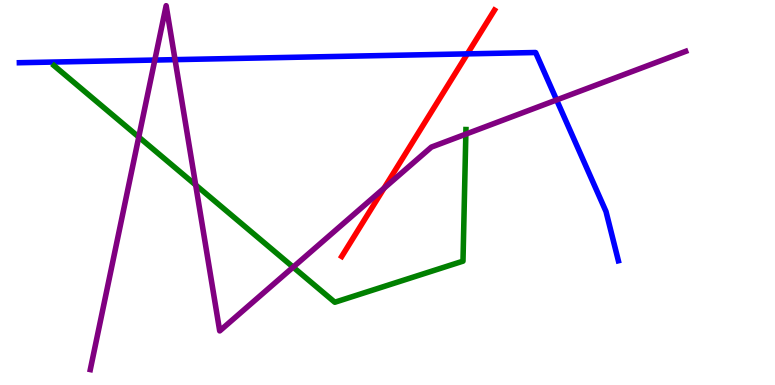[{'lines': ['blue', 'red'], 'intersections': [{'x': 6.03, 'y': 8.6}]}, {'lines': ['green', 'red'], 'intersections': []}, {'lines': ['purple', 'red'], 'intersections': [{'x': 4.96, 'y': 5.11}]}, {'lines': ['blue', 'green'], 'intersections': []}, {'lines': ['blue', 'purple'], 'intersections': [{'x': 2.0, 'y': 8.44}, {'x': 2.26, 'y': 8.45}, {'x': 7.18, 'y': 7.4}]}, {'lines': ['green', 'purple'], 'intersections': [{'x': 1.79, 'y': 6.44}, {'x': 2.52, 'y': 5.2}, {'x': 3.78, 'y': 3.06}, {'x': 6.01, 'y': 6.52}]}]